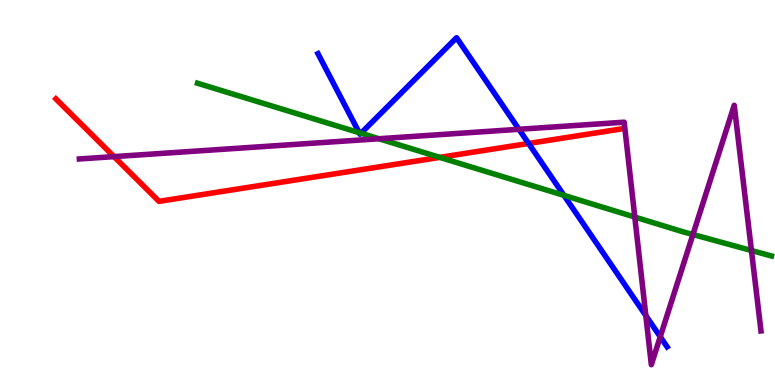[{'lines': ['blue', 'red'], 'intersections': [{'x': 6.82, 'y': 6.27}]}, {'lines': ['green', 'red'], 'intersections': [{'x': 5.67, 'y': 5.91}]}, {'lines': ['purple', 'red'], 'intersections': [{'x': 1.47, 'y': 5.93}]}, {'lines': ['blue', 'green'], 'intersections': [{'x': 4.63, 'y': 6.55}, {'x': 4.66, 'y': 6.54}, {'x': 7.28, 'y': 4.93}]}, {'lines': ['blue', 'purple'], 'intersections': [{'x': 6.7, 'y': 6.64}, {'x': 8.33, 'y': 1.8}, {'x': 8.52, 'y': 1.25}]}, {'lines': ['green', 'purple'], 'intersections': [{'x': 4.89, 'y': 6.4}, {'x': 8.19, 'y': 4.36}, {'x': 8.94, 'y': 3.91}, {'x': 9.7, 'y': 3.49}]}]